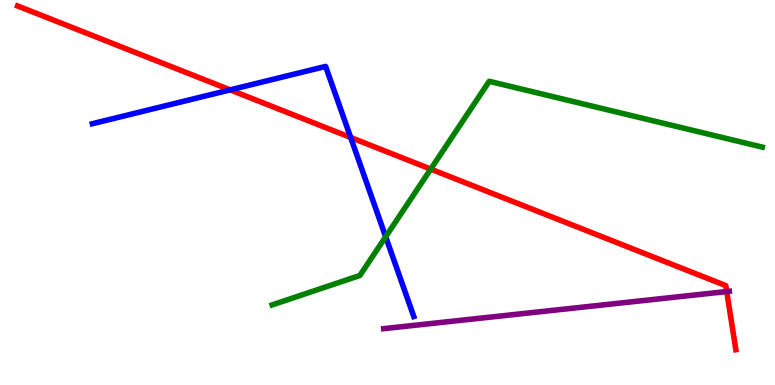[{'lines': ['blue', 'red'], 'intersections': [{'x': 2.97, 'y': 7.67}, {'x': 4.52, 'y': 6.43}]}, {'lines': ['green', 'red'], 'intersections': [{'x': 5.56, 'y': 5.61}]}, {'lines': ['purple', 'red'], 'intersections': [{'x': 9.38, 'y': 2.43}]}, {'lines': ['blue', 'green'], 'intersections': [{'x': 4.98, 'y': 3.85}]}, {'lines': ['blue', 'purple'], 'intersections': []}, {'lines': ['green', 'purple'], 'intersections': []}]